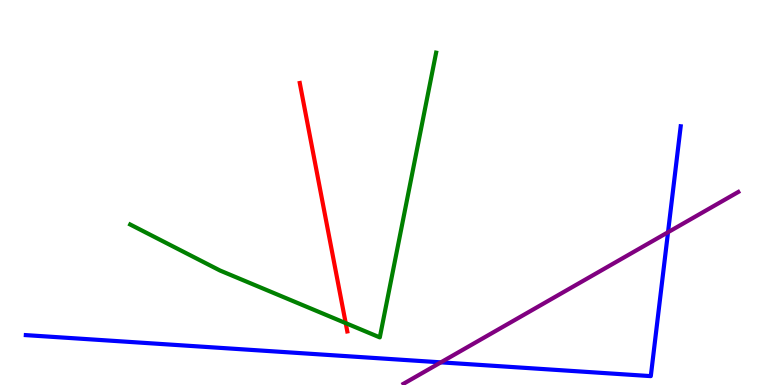[{'lines': ['blue', 'red'], 'intersections': []}, {'lines': ['green', 'red'], 'intersections': [{'x': 4.46, 'y': 1.61}]}, {'lines': ['purple', 'red'], 'intersections': []}, {'lines': ['blue', 'green'], 'intersections': []}, {'lines': ['blue', 'purple'], 'intersections': [{'x': 5.69, 'y': 0.588}, {'x': 8.62, 'y': 3.97}]}, {'lines': ['green', 'purple'], 'intersections': []}]